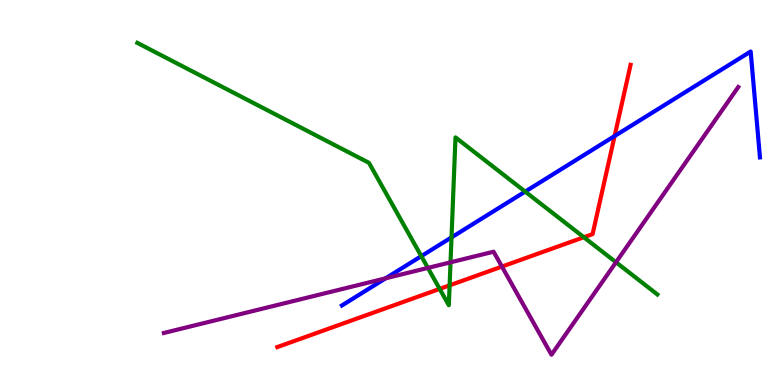[{'lines': ['blue', 'red'], 'intersections': [{'x': 7.93, 'y': 6.47}]}, {'lines': ['green', 'red'], 'intersections': [{'x': 5.67, 'y': 2.5}, {'x': 5.8, 'y': 2.59}, {'x': 7.53, 'y': 3.84}]}, {'lines': ['purple', 'red'], 'intersections': [{'x': 6.48, 'y': 3.08}]}, {'lines': ['blue', 'green'], 'intersections': [{'x': 5.44, 'y': 3.35}, {'x': 5.83, 'y': 3.83}, {'x': 6.78, 'y': 5.02}]}, {'lines': ['blue', 'purple'], 'intersections': [{'x': 4.98, 'y': 2.77}]}, {'lines': ['green', 'purple'], 'intersections': [{'x': 5.52, 'y': 3.04}, {'x': 5.81, 'y': 3.19}, {'x': 7.95, 'y': 3.19}]}]